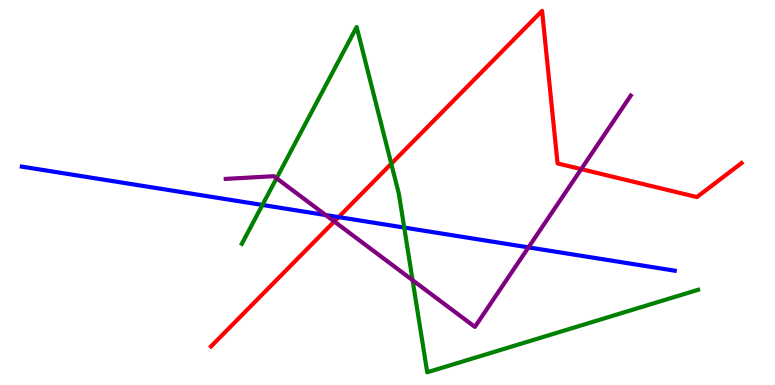[{'lines': ['blue', 'red'], 'intersections': [{'x': 4.37, 'y': 4.36}]}, {'lines': ['green', 'red'], 'intersections': [{'x': 5.05, 'y': 5.75}]}, {'lines': ['purple', 'red'], 'intersections': [{'x': 4.31, 'y': 4.25}, {'x': 7.5, 'y': 5.61}]}, {'lines': ['blue', 'green'], 'intersections': [{'x': 3.39, 'y': 4.68}, {'x': 5.22, 'y': 4.09}]}, {'lines': ['blue', 'purple'], 'intersections': [{'x': 4.2, 'y': 4.41}, {'x': 6.82, 'y': 3.57}]}, {'lines': ['green', 'purple'], 'intersections': [{'x': 3.57, 'y': 5.37}, {'x': 5.32, 'y': 2.72}]}]